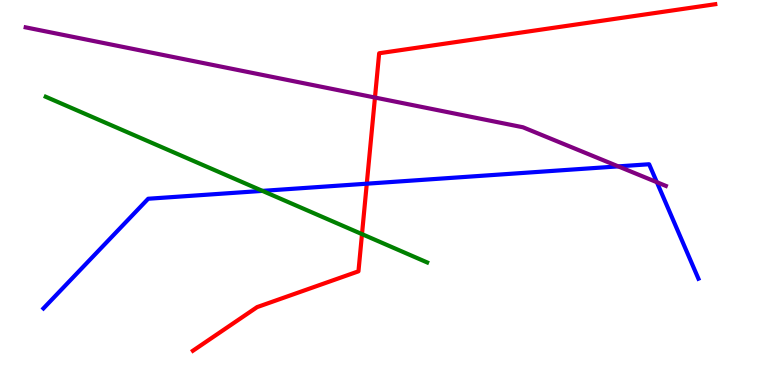[{'lines': ['blue', 'red'], 'intersections': [{'x': 4.73, 'y': 5.23}]}, {'lines': ['green', 'red'], 'intersections': [{'x': 4.67, 'y': 3.92}]}, {'lines': ['purple', 'red'], 'intersections': [{'x': 4.84, 'y': 7.47}]}, {'lines': ['blue', 'green'], 'intersections': [{'x': 3.39, 'y': 5.04}]}, {'lines': ['blue', 'purple'], 'intersections': [{'x': 7.98, 'y': 5.68}, {'x': 8.48, 'y': 5.27}]}, {'lines': ['green', 'purple'], 'intersections': []}]